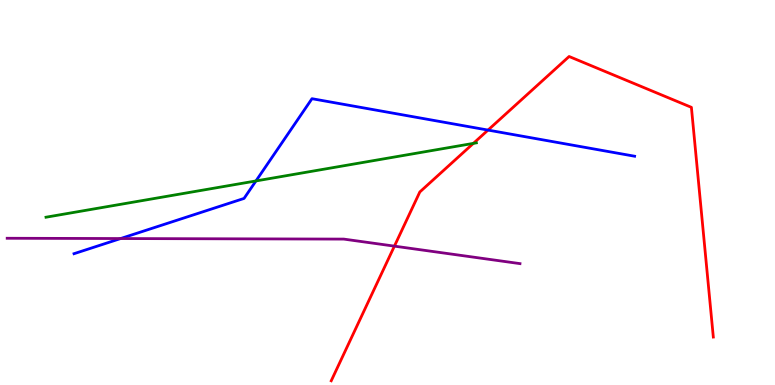[{'lines': ['blue', 'red'], 'intersections': [{'x': 6.3, 'y': 6.62}]}, {'lines': ['green', 'red'], 'intersections': [{'x': 6.11, 'y': 6.28}]}, {'lines': ['purple', 'red'], 'intersections': [{'x': 5.09, 'y': 3.61}]}, {'lines': ['blue', 'green'], 'intersections': [{'x': 3.3, 'y': 5.3}]}, {'lines': ['blue', 'purple'], 'intersections': [{'x': 1.56, 'y': 3.8}]}, {'lines': ['green', 'purple'], 'intersections': []}]